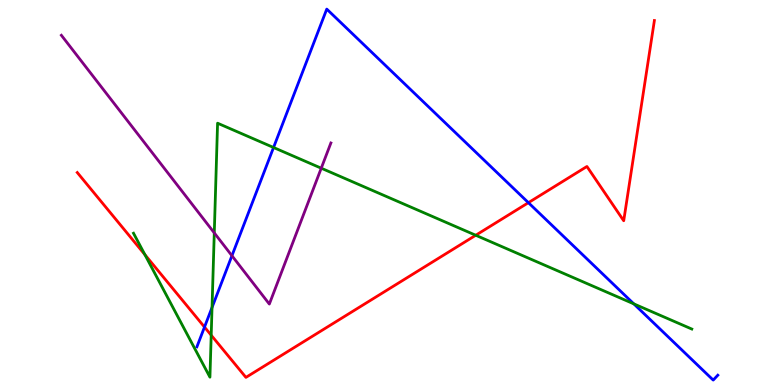[{'lines': ['blue', 'red'], 'intersections': [{'x': 2.64, 'y': 1.5}, {'x': 6.82, 'y': 4.74}]}, {'lines': ['green', 'red'], 'intersections': [{'x': 1.87, 'y': 3.39}, {'x': 2.73, 'y': 1.29}, {'x': 6.14, 'y': 3.89}]}, {'lines': ['purple', 'red'], 'intersections': []}, {'lines': ['blue', 'green'], 'intersections': [{'x': 2.74, 'y': 2.01}, {'x': 3.53, 'y': 6.17}, {'x': 8.18, 'y': 2.11}]}, {'lines': ['blue', 'purple'], 'intersections': [{'x': 2.99, 'y': 3.36}]}, {'lines': ['green', 'purple'], 'intersections': [{'x': 2.76, 'y': 3.95}, {'x': 4.15, 'y': 5.63}]}]